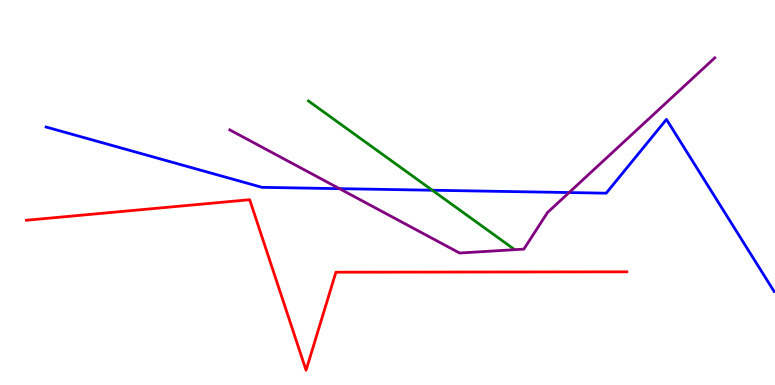[{'lines': ['blue', 'red'], 'intersections': []}, {'lines': ['green', 'red'], 'intersections': []}, {'lines': ['purple', 'red'], 'intersections': []}, {'lines': ['blue', 'green'], 'intersections': [{'x': 5.58, 'y': 5.06}]}, {'lines': ['blue', 'purple'], 'intersections': [{'x': 4.38, 'y': 5.1}, {'x': 7.34, 'y': 5.0}]}, {'lines': ['green', 'purple'], 'intersections': []}]